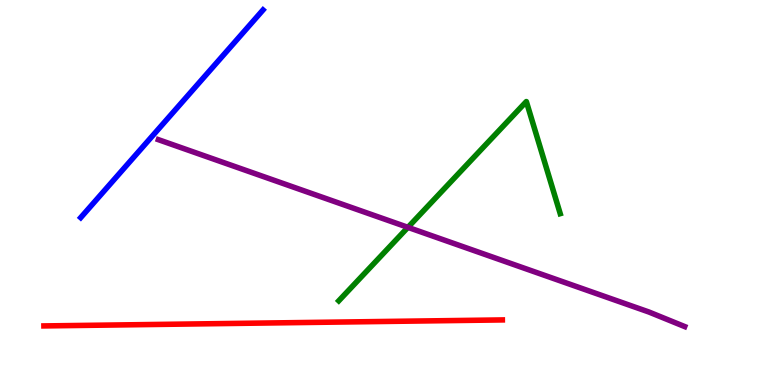[{'lines': ['blue', 'red'], 'intersections': []}, {'lines': ['green', 'red'], 'intersections': []}, {'lines': ['purple', 'red'], 'intersections': []}, {'lines': ['blue', 'green'], 'intersections': []}, {'lines': ['blue', 'purple'], 'intersections': []}, {'lines': ['green', 'purple'], 'intersections': [{'x': 5.26, 'y': 4.1}]}]